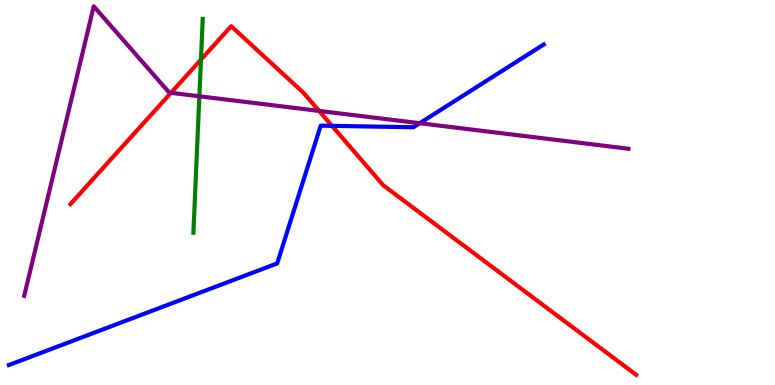[{'lines': ['blue', 'red'], 'intersections': [{'x': 4.28, 'y': 6.73}]}, {'lines': ['green', 'red'], 'intersections': [{'x': 2.59, 'y': 8.45}]}, {'lines': ['purple', 'red'], 'intersections': [{'x': 2.21, 'y': 7.59}, {'x': 4.12, 'y': 7.12}]}, {'lines': ['blue', 'green'], 'intersections': []}, {'lines': ['blue', 'purple'], 'intersections': [{'x': 5.42, 'y': 6.8}]}, {'lines': ['green', 'purple'], 'intersections': [{'x': 2.57, 'y': 7.5}]}]